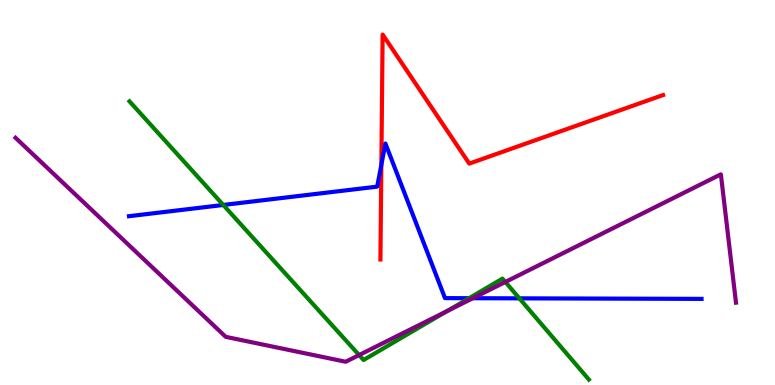[{'lines': ['blue', 'red'], 'intersections': [{'x': 4.92, 'y': 5.72}]}, {'lines': ['green', 'red'], 'intersections': []}, {'lines': ['purple', 'red'], 'intersections': []}, {'lines': ['blue', 'green'], 'intersections': [{'x': 2.88, 'y': 4.68}, {'x': 6.05, 'y': 2.25}, {'x': 6.7, 'y': 2.25}]}, {'lines': ['blue', 'purple'], 'intersections': [{'x': 6.1, 'y': 2.25}]}, {'lines': ['green', 'purple'], 'intersections': [{'x': 4.63, 'y': 0.778}, {'x': 5.77, 'y': 1.92}, {'x': 6.52, 'y': 2.68}]}]